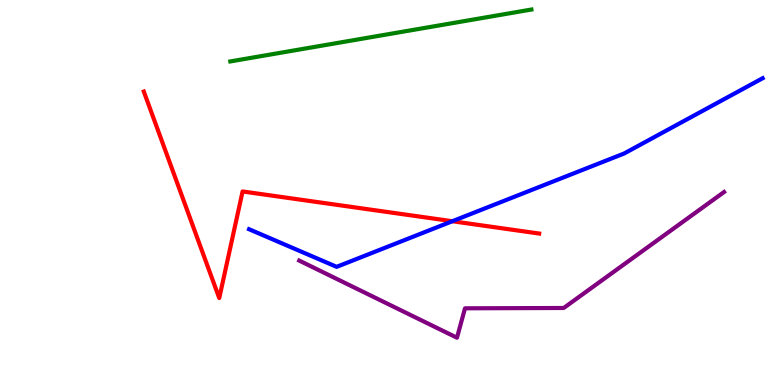[{'lines': ['blue', 'red'], 'intersections': [{'x': 5.84, 'y': 4.25}]}, {'lines': ['green', 'red'], 'intersections': []}, {'lines': ['purple', 'red'], 'intersections': []}, {'lines': ['blue', 'green'], 'intersections': []}, {'lines': ['blue', 'purple'], 'intersections': []}, {'lines': ['green', 'purple'], 'intersections': []}]